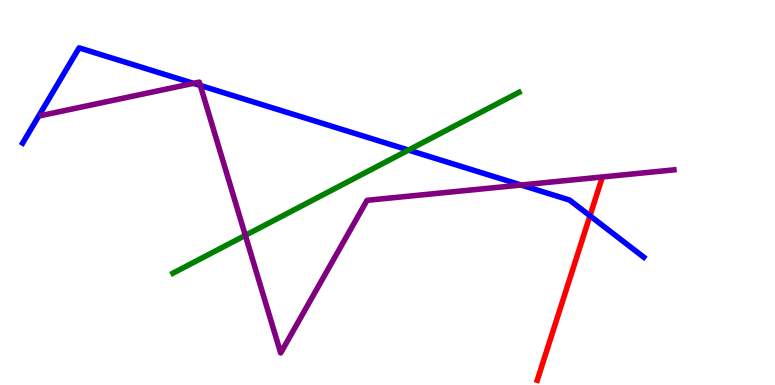[{'lines': ['blue', 'red'], 'intersections': [{'x': 7.61, 'y': 4.4}]}, {'lines': ['green', 'red'], 'intersections': []}, {'lines': ['purple', 'red'], 'intersections': []}, {'lines': ['blue', 'green'], 'intersections': [{'x': 5.27, 'y': 6.1}]}, {'lines': ['blue', 'purple'], 'intersections': [{'x': 2.5, 'y': 7.84}, {'x': 2.58, 'y': 7.78}, {'x': 6.72, 'y': 5.19}]}, {'lines': ['green', 'purple'], 'intersections': [{'x': 3.17, 'y': 3.89}]}]